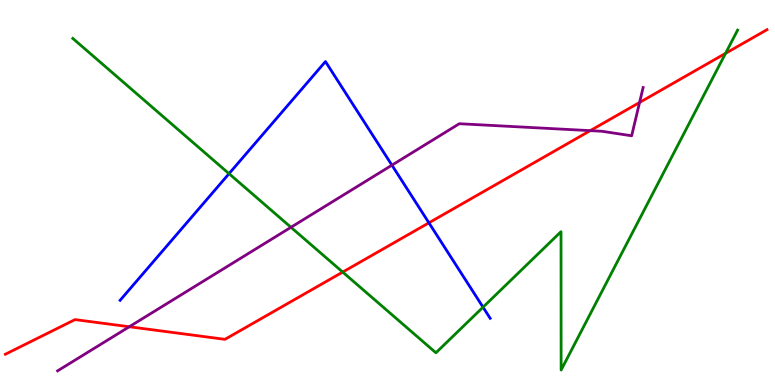[{'lines': ['blue', 'red'], 'intersections': [{'x': 5.53, 'y': 4.21}]}, {'lines': ['green', 'red'], 'intersections': [{'x': 4.42, 'y': 2.93}, {'x': 9.36, 'y': 8.61}]}, {'lines': ['purple', 'red'], 'intersections': [{'x': 1.67, 'y': 1.51}, {'x': 7.62, 'y': 6.61}, {'x': 8.25, 'y': 7.34}]}, {'lines': ['blue', 'green'], 'intersections': [{'x': 2.96, 'y': 5.49}, {'x': 6.23, 'y': 2.02}]}, {'lines': ['blue', 'purple'], 'intersections': [{'x': 5.06, 'y': 5.71}]}, {'lines': ['green', 'purple'], 'intersections': [{'x': 3.75, 'y': 4.1}]}]